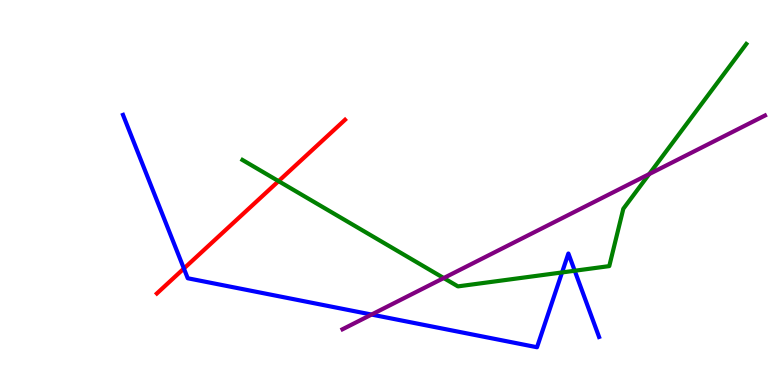[{'lines': ['blue', 'red'], 'intersections': [{'x': 2.37, 'y': 3.03}]}, {'lines': ['green', 'red'], 'intersections': [{'x': 3.59, 'y': 5.3}]}, {'lines': ['purple', 'red'], 'intersections': []}, {'lines': ['blue', 'green'], 'intersections': [{'x': 7.25, 'y': 2.92}, {'x': 7.42, 'y': 2.97}]}, {'lines': ['blue', 'purple'], 'intersections': [{'x': 4.79, 'y': 1.83}]}, {'lines': ['green', 'purple'], 'intersections': [{'x': 5.73, 'y': 2.78}, {'x': 8.38, 'y': 5.48}]}]